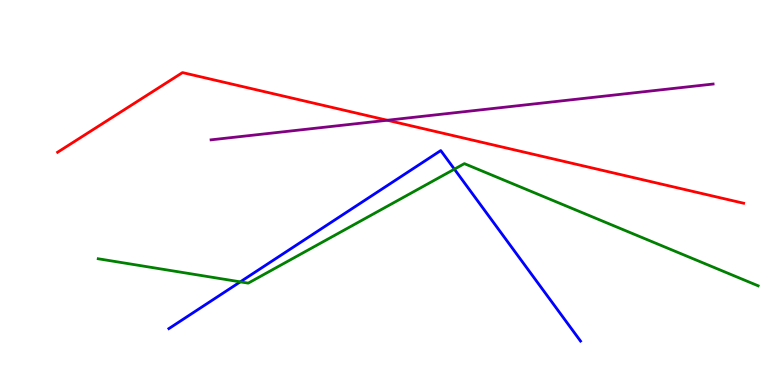[{'lines': ['blue', 'red'], 'intersections': []}, {'lines': ['green', 'red'], 'intersections': []}, {'lines': ['purple', 'red'], 'intersections': [{'x': 5.0, 'y': 6.88}]}, {'lines': ['blue', 'green'], 'intersections': [{'x': 3.1, 'y': 2.68}, {'x': 5.86, 'y': 5.61}]}, {'lines': ['blue', 'purple'], 'intersections': []}, {'lines': ['green', 'purple'], 'intersections': []}]